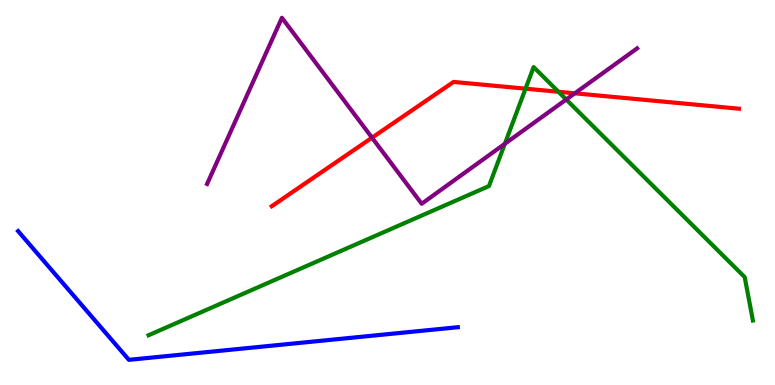[{'lines': ['blue', 'red'], 'intersections': []}, {'lines': ['green', 'red'], 'intersections': [{'x': 6.78, 'y': 7.7}, {'x': 7.21, 'y': 7.62}]}, {'lines': ['purple', 'red'], 'intersections': [{'x': 4.8, 'y': 6.42}, {'x': 7.42, 'y': 7.58}]}, {'lines': ['blue', 'green'], 'intersections': []}, {'lines': ['blue', 'purple'], 'intersections': []}, {'lines': ['green', 'purple'], 'intersections': [{'x': 6.51, 'y': 6.27}, {'x': 7.31, 'y': 7.42}]}]